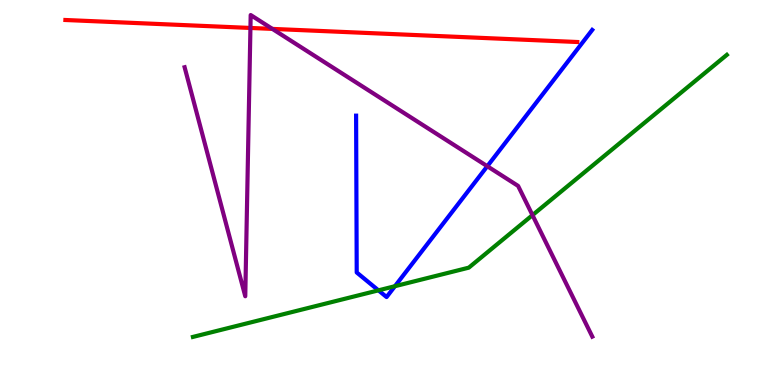[{'lines': ['blue', 'red'], 'intersections': []}, {'lines': ['green', 'red'], 'intersections': []}, {'lines': ['purple', 'red'], 'intersections': [{'x': 3.23, 'y': 9.27}, {'x': 3.51, 'y': 9.25}]}, {'lines': ['blue', 'green'], 'intersections': [{'x': 4.88, 'y': 2.46}, {'x': 5.1, 'y': 2.57}]}, {'lines': ['blue', 'purple'], 'intersections': [{'x': 6.29, 'y': 5.68}]}, {'lines': ['green', 'purple'], 'intersections': [{'x': 6.87, 'y': 4.41}]}]